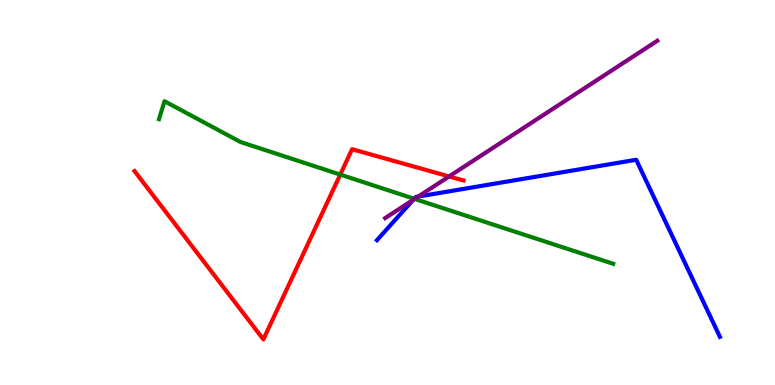[{'lines': ['blue', 'red'], 'intersections': []}, {'lines': ['green', 'red'], 'intersections': [{'x': 4.39, 'y': 5.47}]}, {'lines': ['purple', 'red'], 'intersections': [{'x': 5.79, 'y': 5.42}]}, {'lines': ['blue', 'green'], 'intersections': [{'x': 5.34, 'y': 4.84}]}, {'lines': ['blue', 'purple'], 'intersections': [{'x': 5.33, 'y': 4.81}, {'x': 5.4, 'y': 4.89}]}, {'lines': ['green', 'purple'], 'intersections': [{'x': 5.35, 'y': 4.83}]}]